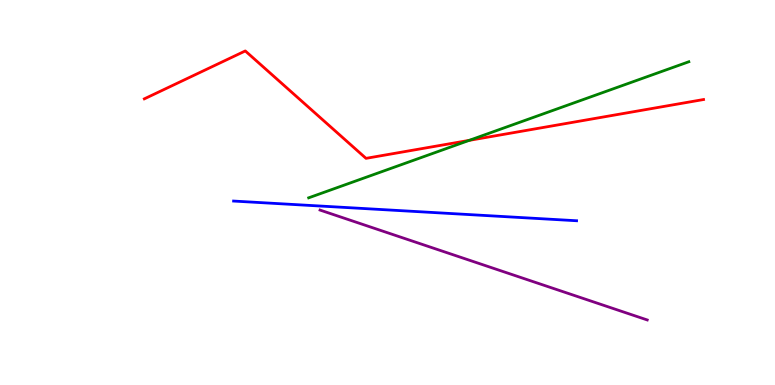[{'lines': ['blue', 'red'], 'intersections': []}, {'lines': ['green', 'red'], 'intersections': [{'x': 6.05, 'y': 6.35}]}, {'lines': ['purple', 'red'], 'intersections': []}, {'lines': ['blue', 'green'], 'intersections': []}, {'lines': ['blue', 'purple'], 'intersections': []}, {'lines': ['green', 'purple'], 'intersections': []}]